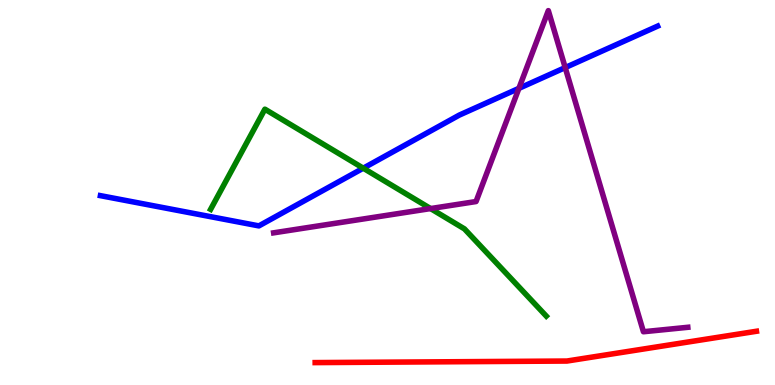[{'lines': ['blue', 'red'], 'intersections': []}, {'lines': ['green', 'red'], 'intersections': []}, {'lines': ['purple', 'red'], 'intersections': []}, {'lines': ['blue', 'green'], 'intersections': [{'x': 4.69, 'y': 5.63}]}, {'lines': ['blue', 'purple'], 'intersections': [{'x': 6.7, 'y': 7.7}, {'x': 7.29, 'y': 8.24}]}, {'lines': ['green', 'purple'], 'intersections': [{'x': 5.56, 'y': 4.58}]}]